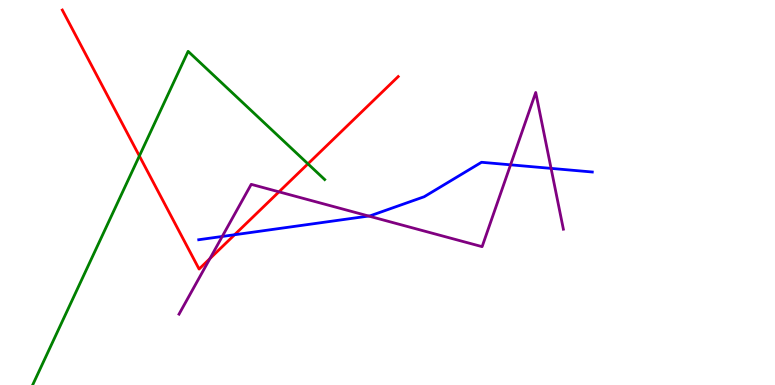[{'lines': ['blue', 'red'], 'intersections': [{'x': 3.03, 'y': 3.9}]}, {'lines': ['green', 'red'], 'intersections': [{'x': 1.8, 'y': 5.95}, {'x': 3.97, 'y': 5.74}]}, {'lines': ['purple', 'red'], 'intersections': [{'x': 2.71, 'y': 3.28}, {'x': 3.6, 'y': 5.02}]}, {'lines': ['blue', 'green'], 'intersections': []}, {'lines': ['blue', 'purple'], 'intersections': [{'x': 2.87, 'y': 3.86}, {'x': 4.76, 'y': 4.39}, {'x': 6.59, 'y': 5.72}, {'x': 7.11, 'y': 5.63}]}, {'lines': ['green', 'purple'], 'intersections': []}]